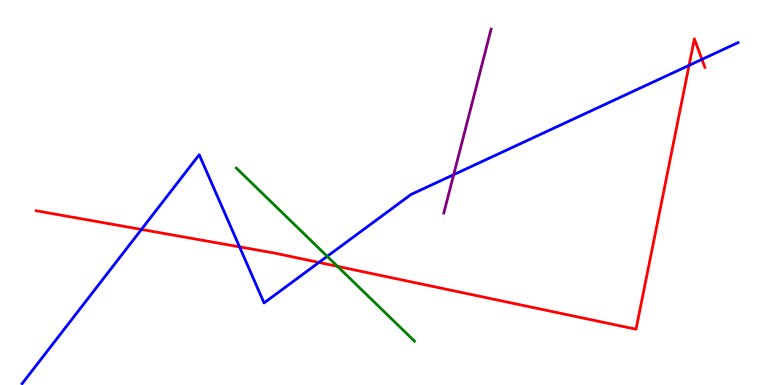[{'lines': ['blue', 'red'], 'intersections': [{'x': 1.82, 'y': 4.04}, {'x': 3.09, 'y': 3.59}, {'x': 4.12, 'y': 3.18}, {'x': 8.89, 'y': 8.3}, {'x': 9.06, 'y': 8.46}]}, {'lines': ['green', 'red'], 'intersections': [{'x': 4.35, 'y': 3.08}]}, {'lines': ['purple', 'red'], 'intersections': []}, {'lines': ['blue', 'green'], 'intersections': [{'x': 4.22, 'y': 3.34}]}, {'lines': ['blue', 'purple'], 'intersections': [{'x': 5.85, 'y': 5.46}]}, {'lines': ['green', 'purple'], 'intersections': []}]